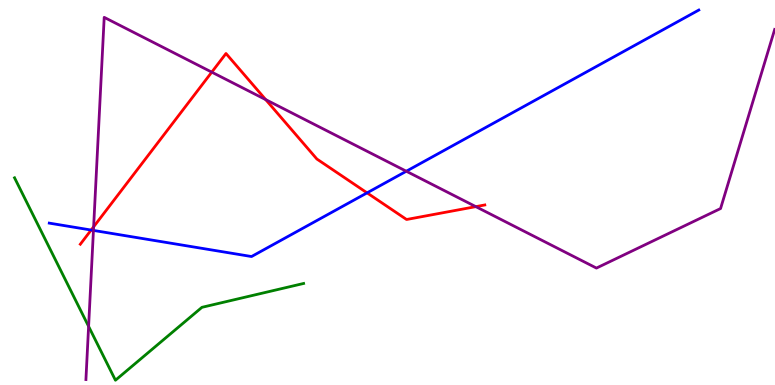[{'lines': ['blue', 'red'], 'intersections': [{'x': 1.18, 'y': 4.02}, {'x': 4.74, 'y': 4.99}]}, {'lines': ['green', 'red'], 'intersections': []}, {'lines': ['purple', 'red'], 'intersections': [{'x': 1.21, 'y': 4.11}, {'x': 2.73, 'y': 8.13}, {'x': 3.43, 'y': 7.41}, {'x': 6.14, 'y': 4.63}]}, {'lines': ['blue', 'green'], 'intersections': []}, {'lines': ['blue', 'purple'], 'intersections': [{'x': 1.21, 'y': 4.02}, {'x': 5.24, 'y': 5.55}]}, {'lines': ['green', 'purple'], 'intersections': [{'x': 1.14, 'y': 1.52}]}]